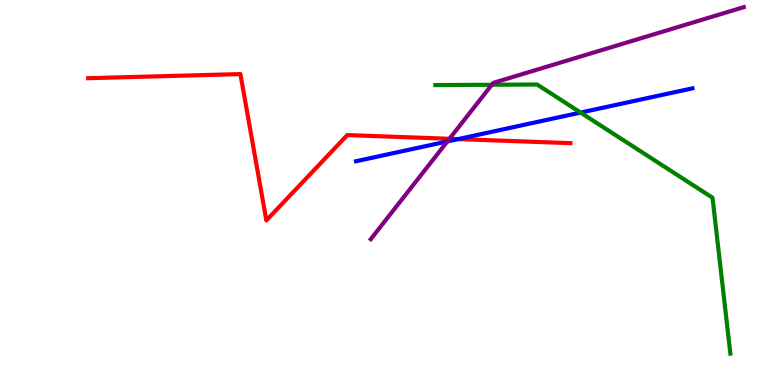[{'lines': ['blue', 'red'], 'intersections': [{'x': 5.91, 'y': 6.39}]}, {'lines': ['green', 'red'], 'intersections': []}, {'lines': ['purple', 'red'], 'intersections': [{'x': 5.8, 'y': 6.4}]}, {'lines': ['blue', 'green'], 'intersections': [{'x': 7.49, 'y': 7.08}]}, {'lines': ['blue', 'purple'], 'intersections': [{'x': 5.77, 'y': 6.33}]}, {'lines': ['green', 'purple'], 'intersections': [{'x': 6.35, 'y': 7.8}]}]